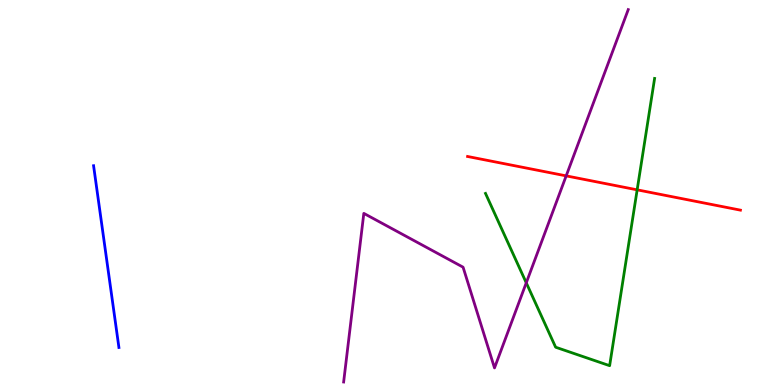[{'lines': ['blue', 'red'], 'intersections': []}, {'lines': ['green', 'red'], 'intersections': [{'x': 8.22, 'y': 5.07}]}, {'lines': ['purple', 'red'], 'intersections': [{'x': 7.31, 'y': 5.43}]}, {'lines': ['blue', 'green'], 'intersections': []}, {'lines': ['blue', 'purple'], 'intersections': []}, {'lines': ['green', 'purple'], 'intersections': [{'x': 6.79, 'y': 2.65}]}]